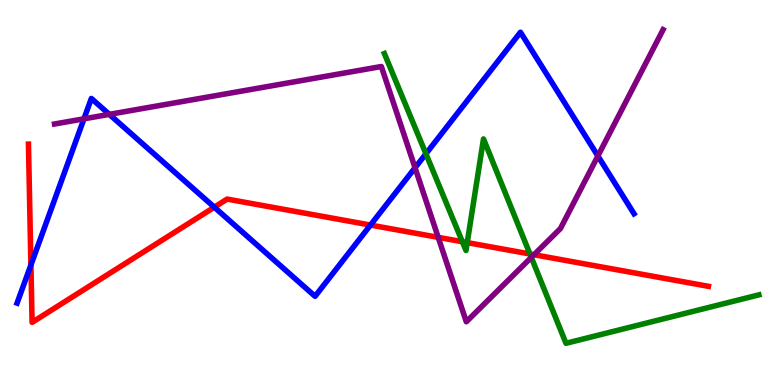[{'lines': ['blue', 'red'], 'intersections': [{'x': 0.399, 'y': 3.12}, {'x': 2.77, 'y': 4.62}, {'x': 4.78, 'y': 4.15}]}, {'lines': ['green', 'red'], 'intersections': [{'x': 5.97, 'y': 3.72}, {'x': 6.03, 'y': 3.7}, {'x': 6.84, 'y': 3.4}]}, {'lines': ['purple', 'red'], 'intersections': [{'x': 5.65, 'y': 3.84}, {'x': 6.89, 'y': 3.38}]}, {'lines': ['blue', 'green'], 'intersections': [{'x': 5.5, 'y': 6.01}]}, {'lines': ['blue', 'purple'], 'intersections': [{'x': 1.08, 'y': 6.91}, {'x': 1.41, 'y': 7.03}, {'x': 5.36, 'y': 5.64}, {'x': 7.71, 'y': 5.95}]}, {'lines': ['green', 'purple'], 'intersections': [{'x': 6.86, 'y': 3.31}]}]